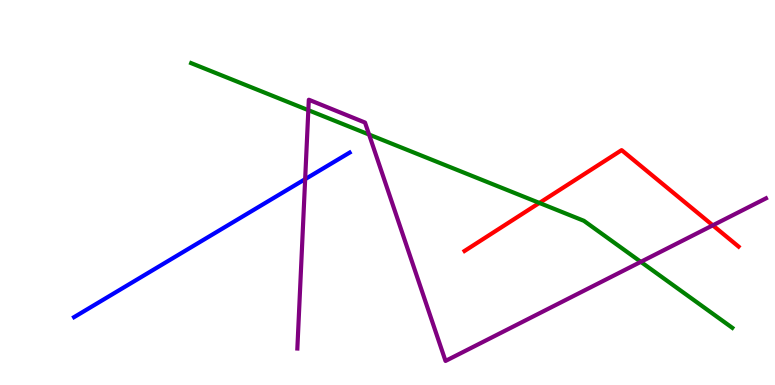[{'lines': ['blue', 'red'], 'intersections': []}, {'lines': ['green', 'red'], 'intersections': [{'x': 6.96, 'y': 4.73}]}, {'lines': ['purple', 'red'], 'intersections': [{'x': 9.2, 'y': 4.15}]}, {'lines': ['blue', 'green'], 'intersections': []}, {'lines': ['blue', 'purple'], 'intersections': [{'x': 3.94, 'y': 5.35}]}, {'lines': ['green', 'purple'], 'intersections': [{'x': 3.98, 'y': 7.14}, {'x': 4.76, 'y': 6.5}, {'x': 8.27, 'y': 3.2}]}]